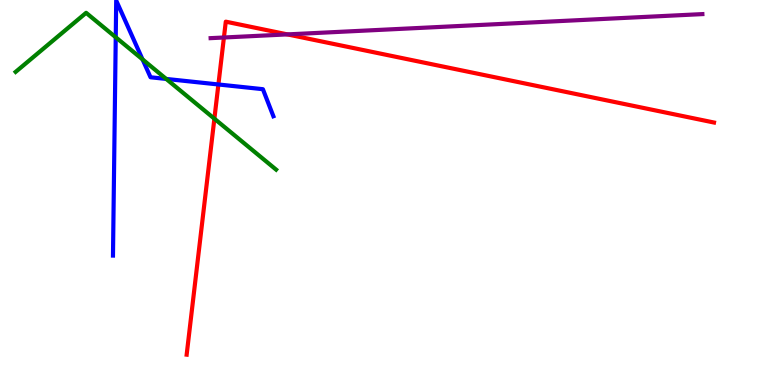[{'lines': ['blue', 'red'], 'intersections': [{'x': 2.82, 'y': 7.81}]}, {'lines': ['green', 'red'], 'intersections': [{'x': 2.77, 'y': 6.92}]}, {'lines': ['purple', 'red'], 'intersections': [{'x': 2.89, 'y': 9.03}, {'x': 3.71, 'y': 9.11}]}, {'lines': ['blue', 'green'], 'intersections': [{'x': 1.49, 'y': 9.03}, {'x': 1.84, 'y': 8.46}, {'x': 2.14, 'y': 7.95}]}, {'lines': ['blue', 'purple'], 'intersections': []}, {'lines': ['green', 'purple'], 'intersections': []}]